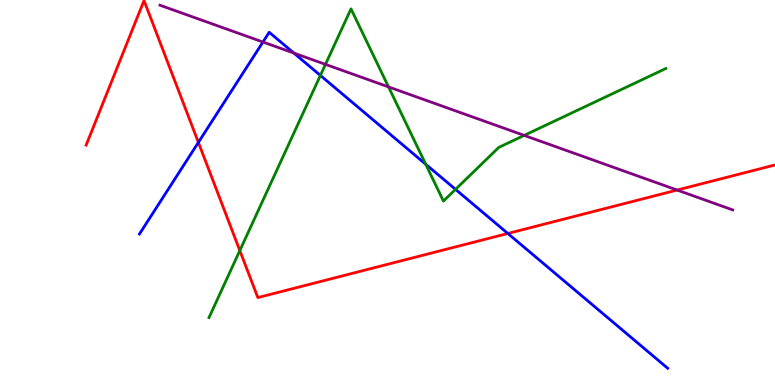[{'lines': ['blue', 'red'], 'intersections': [{'x': 2.56, 'y': 6.3}, {'x': 6.55, 'y': 3.94}]}, {'lines': ['green', 'red'], 'intersections': [{'x': 3.09, 'y': 3.49}]}, {'lines': ['purple', 'red'], 'intersections': [{'x': 8.74, 'y': 5.06}]}, {'lines': ['blue', 'green'], 'intersections': [{'x': 4.13, 'y': 8.04}, {'x': 5.49, 'y': 5.73}, {'x': 5.88, 'y': 5.08}]}, {'lines': ['blue', 'purple'], 'intersections': [{'x': 3.39, 'y': 8.91}, {'x': 3.79, 'y': 8.62}]}, {'lines': ['green', 'purple'], 'intersections': [{'x': 4.2, 'y': 8.33}, {'x': 5.01, 'y': 7.74}, {'x': 6.76, 'y': 6.48}]}]